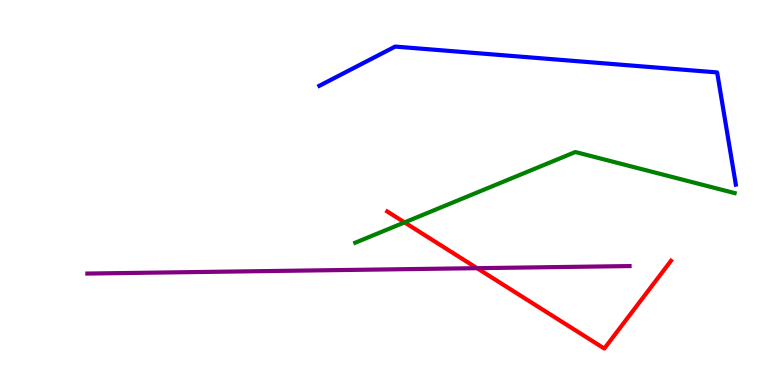[{'lines': ['blue', 'red'], 'intersections': []}, {'lines': ['green', 'red'], 'intersections': [{'x': 5.22, 'y': 4.22}]}, {'lines': ['purple', 'red'], 'intersections': [{'x': 6.16, 'y': 3.03}]}, {'lines': ['blue', 'green'], 'intersections': []}, {'lines': ['blue', 'purple'], 'intersections': []}, {'lines': ['green', 'purple'], 'intersections': []}]